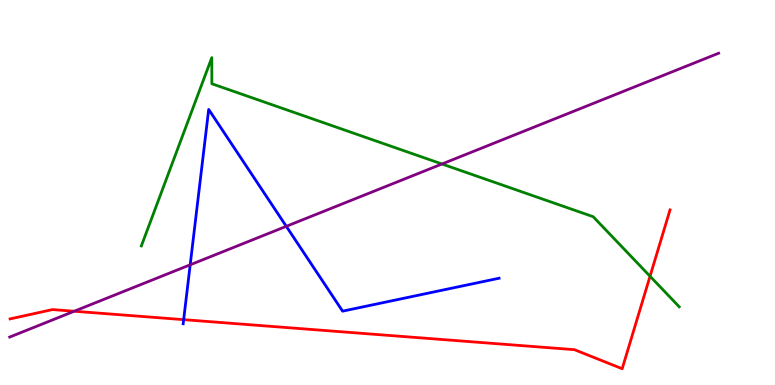[{'lines': ['blue', 'red'], 'intersections': [{'x': 2.37, 'y': 1.7}]}, {'lines': ['green', 'red'], 'intersections': [{'x': 8.39, 'y': 2.82}]}, {'lines': ['purple', 'red'], 'intersections': [{'x': 0.957, 'y': 1.92}]}, {'lines': ['blue', 'green'], 'intersections': []}, {'lines': ['blue', 'purple'], 'intersections': [{'x': 2.45, 'y': 3.12}, {'x': 3.69, 'y': 4.12}]}, {'lines': ['green', 'purple'], 'intersections': [{'x': 5.7, 'y': 5.74}]}]